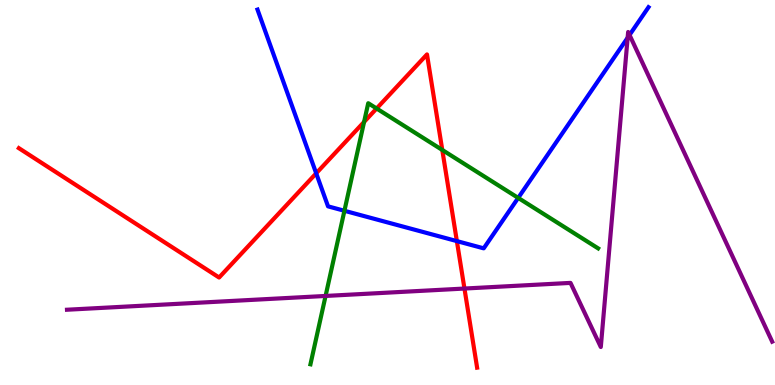[{'lines': ['blue', 'red'], 'intersections': [{'x': 4.08, 'y': 5.5}, {'x': 5.9, 'y': 3.74}]}, {'lines': ['green', 'red'], 'intersections': [{'x': 4.7, 'y': 6.83}, {'x': 4.86, 'y': 7.18}, {'x': 5.71, 'y': 6.1}]}, {'lines': ['purple', 'red'], 'intersections': [{'x': 5.99, 'y': 2.51}]}, {'lines': ['blue', 'green'], 'intersections': [{'x': 4.44, 'y': 4.53}, {'x': 6.69, 'y': 4.86}]}, {'lines': ['blue', 'purple'], 'intersections': [{'x': 8.1, 'y': 9.02}, {'x': 8.12, 'y': 9.09}]}, {'lines': ['green', 'purple'], 'intersections': [{'x': 4.2, 'y': 2.31}]}]